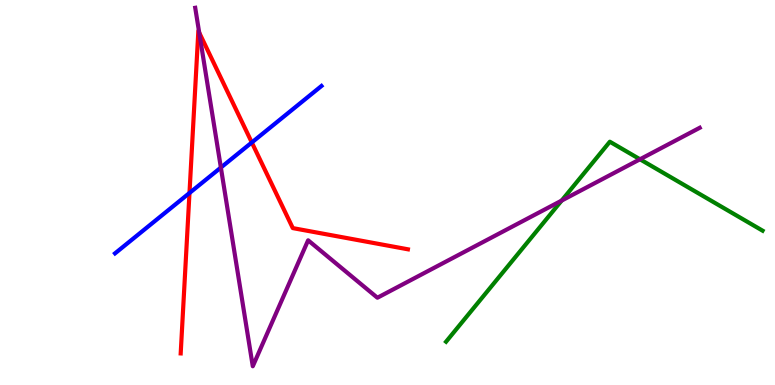[{'lines': ['blue', 'red'], 'intersections': [{'x': 2.44, 'y': 4.99}, {'x': 3.25, 'y': 6.3}]}, {'lines': ['green', 'red'], 'intersections': []}, {'lines': ['purple', 'red'], 'intersections': [{'x': 2.57, 'y': 9.15}]}, {'lines': ['blue', 'green'], 'intersections': []}, {'lines': ['blue', 'purple'], 'intersections': [{'x': 2.85, 'y': 5.65}]}, {'lines': ['green', 'purple'], 'intersections': [{'x': 7.25, 'y': 4.79}, {'x': 8.26, 'y': 5.86}]}]